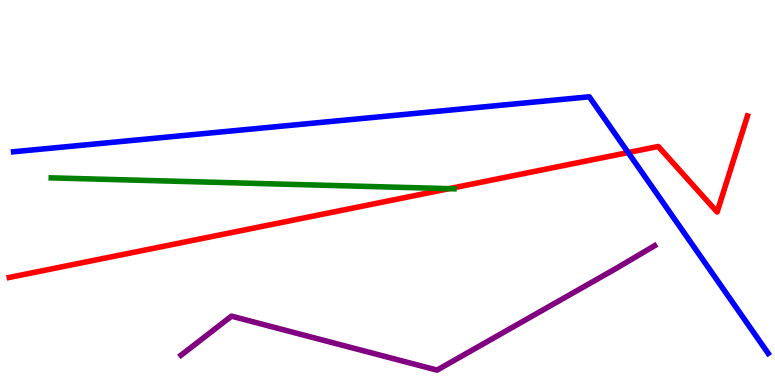[{'lines': ['blue', 'red'], 'intersections': [{'x': 8.11, 'y': 6.04}]}, {'lines': ['green', 'red'], 'intersections': [{'x': 5.8, 'y': 5.1}]}, {'lines': ['purple', 'red'], 'intersections': []}, {'lines': ['blue', 'green'], 'intersections': []}, {'lines': ['blue', 'purple'], 'intersections': []}, {'lines': ['green', 'purple'], 'intersections': []}]